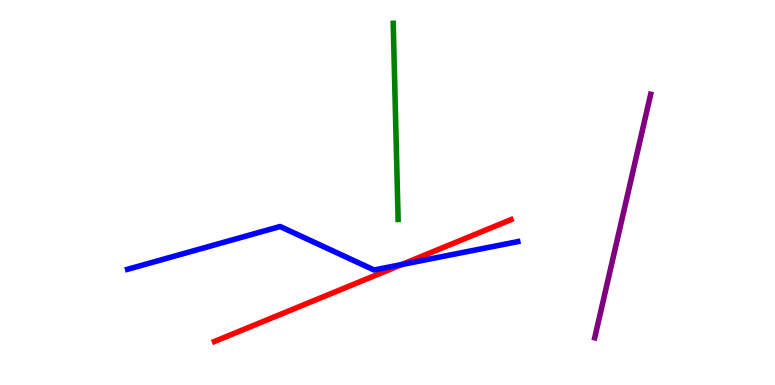[{'lines': ['blue', 'red'], 'intersections': [{'x': 5.18, 'y': 3.13}]}, {'lines': ['green', 'red'], 'intersections': []}, {'lines': ['purple', 'red'], 'intersections': []}, {'lines': ['blue', 'green'], 'intersections': []}, {'lines': ['blue', 'purple'], 'intersections': []}, {'lines': ['green', 'purple'], 'intersections': []}]